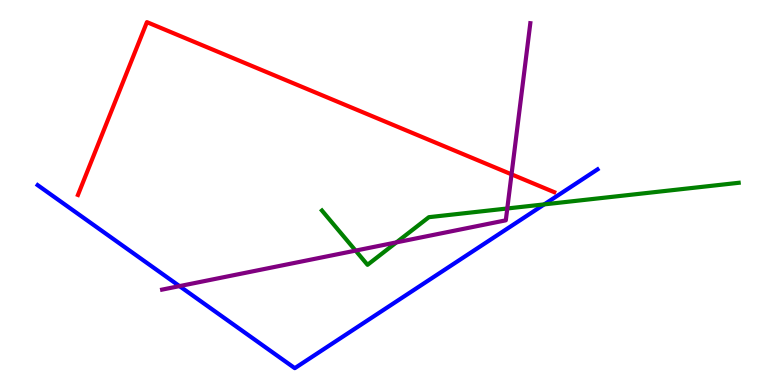[{'lines': ['blue', 'red'], 'intersections': []}, {'lines': ['green', 'red'], 'intersections': []}, {'lines': ['purple', 'red'], 'intersections': [{'x': 6.6, 'y': 5.47}]}, {'lines': ['blue', 'green'], 'intersections': [{'x': 7.02, 'y': 4.69}]}, {'lines': ['blue', 'purple'], 'intersections': [{'x': 2.32, 'y': 2.57}]}, {'lines': ['green', 'purple'], 'intersections': [{'x': 4.59, 'y': 3.49}, {'x': 5.12, 'y': 3.7}, {'x': 6.55, 'y': 4.58}]}]